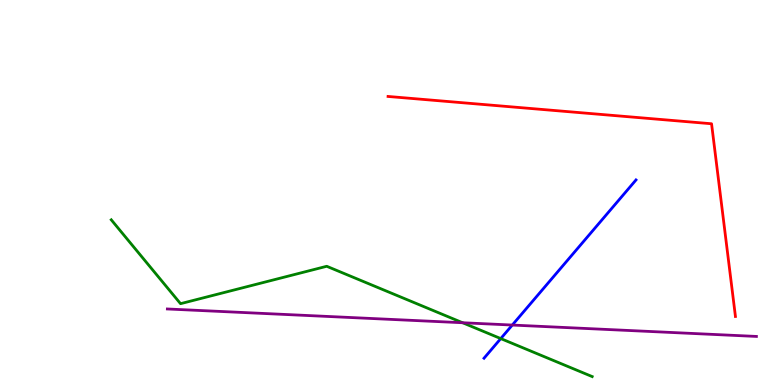[{'lines': ['blue', 'red'], 'intersections': []}, {'lines': ['green', 'red'], 'intersections': []}, {'lines': ['purple', 'red'], 'intersections': []}, {'lines': ['blue', 'green'], 'intersections': [{'x': 6.46, 'y': 1.21}]}, {'lines': ['blue', 'purple'], 'intersections': [{'x': 6.61, 'y': 1.56}]}, {'lines': ['green', 'purple'], 'intersections': [{'x': 5.97, 'y': 1.62}]}]